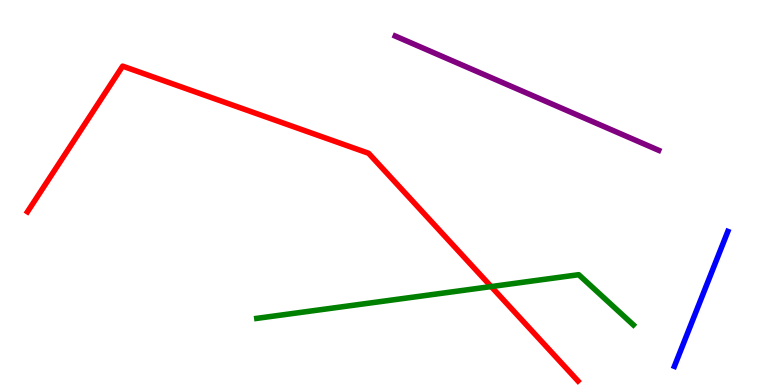[{'lines': ['blue', 'red'], 'intersections': []}, {'lines': ['green', 'red'], 'intersections': [{'x': 6.34, 'y': 2.56}]}, {'lines': ['purple', 'red'], 'intersections': []}, {'lines': ['blue', 'green'], 'intersections': []}, {'lines': ['blue', 'purple'], 'intersections': []}, {'lines': ['green', 'purple'], 'intersections': []}]